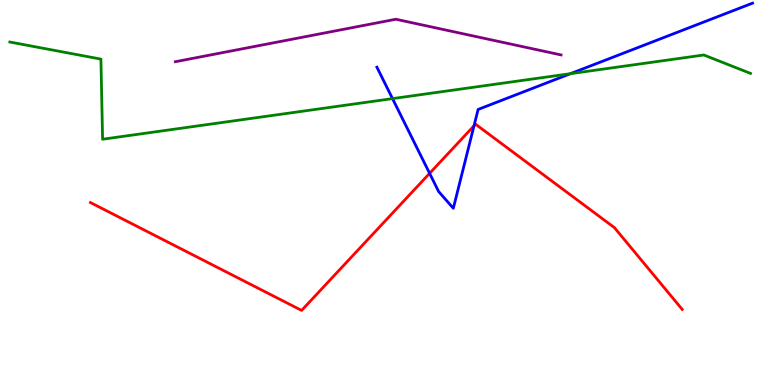[{'lines': ['blue', 'red'], 'intersections': [{'x': 5.54, 'y': 5.5}, {'x': 6.12, 'y': 6.73}]}, {'lines': ['green', 'red'], 'intersections': []}, {'lines': ['purple', 'red'], 'intersections': []}, {'lines': ['blue', 'green'], 'intersections': [{'x': 5.06, 'y': 7.44}, {'x': 7.36, 'y': 8.09}]}, {'lines': ['blue', 'purple'], 'intersections': []}, {'lines': ['green', 'purple'], 'intersections': []}]